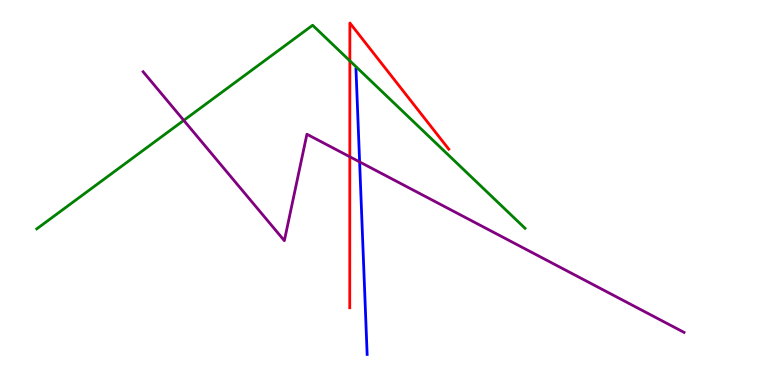[{'lines': ['blue', 'red'], 'intersections': []}, {'lines': ['green', 'red'], 'intersections': [{'x': 4.51, 'y': 8.42}]}, {'lines': ['purple', 'red'], 'intersections': [{'x': 4.51, 'y': 5.93}]}, {'lines': ['blue', 'green'], 'intersections': []}, {'lines': ['blue', 'purple'], 'intersections': [{'x': 4.64, 'y': 5.79}]}, {'lines': ['green', 'purple'], 'intersections': [{'x': 2.37, 'y': 6.87}]}]